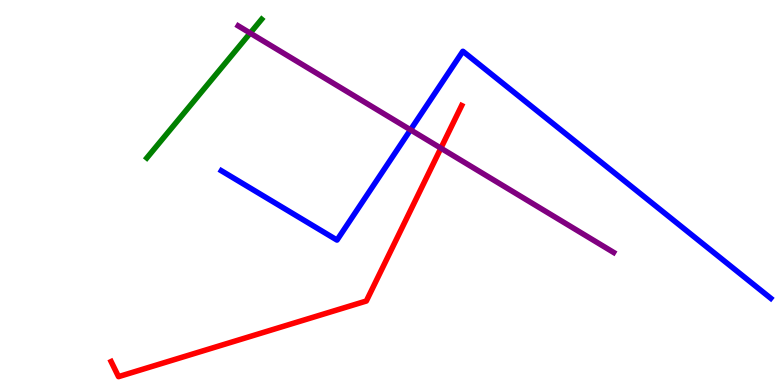[{'lines': ['blue', 'red'], 'intersections': []}, {'lines': ['green', 'red'], 'intersections': []}, {'lines': ['purple', 'red'], 'intersections': [{'x': 5.69, 'y': 6.15}]}, {'lines': ['blue', 'green'], 'intersections': []}, {'lines': ['blue', 'purple'], 'intersections': [{'x': 5.3, 'y': 6.63}]}, {'lines': ['green', 'purple'], 'intersections': [{'x': 3.23, 'y': 9.14}]}]